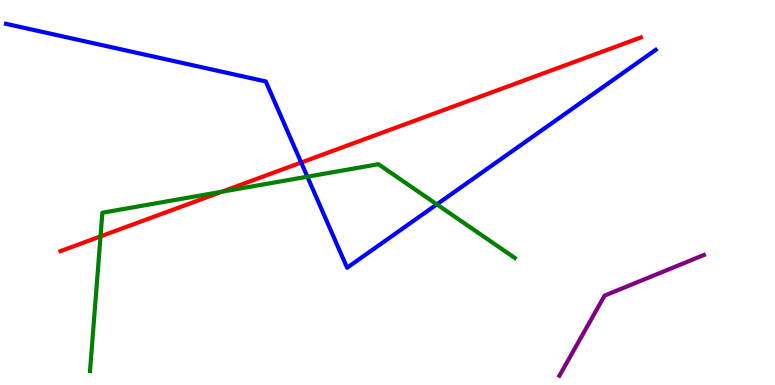[{'lines': ['blue', 'red'], 'intersections': [{'x': 3.89, 'y': 5.78}]}, {'lines': ['green', 'red'], 'intersections': [{'x': 1.3, 'y': 3.86}, {'x': 2.86, 'y': 5.02}]}, {'lines': ['purple', 'red'], 'intersections': []}, {'lines': ['blue', 'green'], 'intersections': [{'x': 3.97, 'y': 5.41}, {'x': 5.64, 'y': 4.69}]}, {'lines': ['blue', 'purple'], 'intersections': []}, {'lines': ['green', 'purple'], 'intersections': []}]